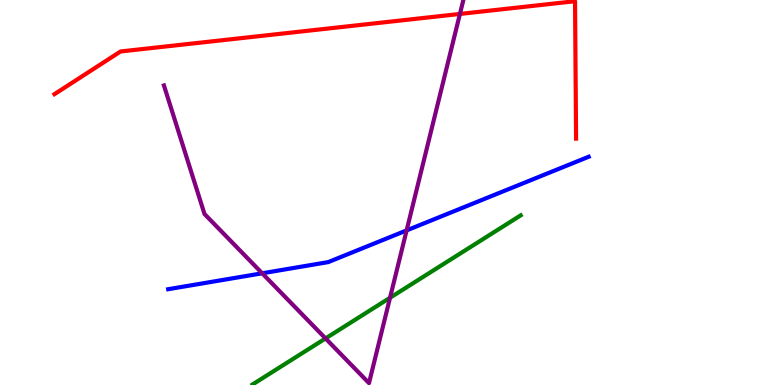[{'lines': ['blue', 'red'], 'intersections': []}, {'lines': ['green', 'red'], 'intersections': []}, {'lines': ['purple', 'red'], 'intersections': [{'x': 5.93, 'y': 9.64}]}, {'lines': ['blue', 'green'], 'intersections': []}, {'lines': ['blue', 'purple'], 'intersections': [{'x': 3.38, 'y': 2.9}, {'x': 5.25, 'y': 4.02}]}, {'lines': ['green', 'purple'], 'intersections': [{'x': 4.2, 'y': 1.21}, {'x': 5.03, 'y': 2.27}]}]